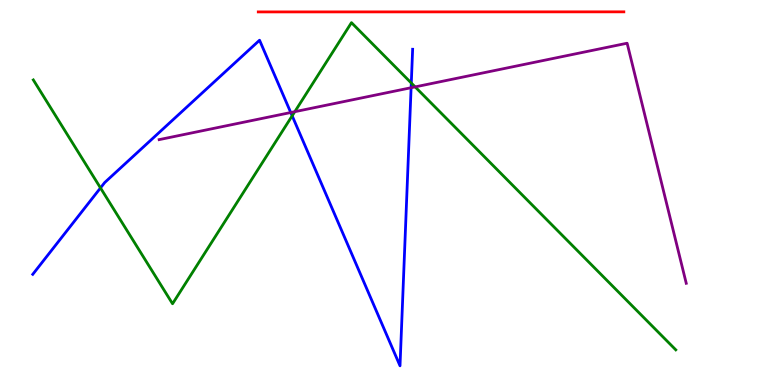[{'lines': ['blue', 'red'], 'intersections': []}, {'lines': ['green', 'red'], 'intersections': []}, {'lines': ['purple', 'red'], 'intersections': []}, {'lines': ['blue', 'green'], 'intersections': [{'x': 1.3, 'y': 5.12}, {'x': 3.77, 'y': 6.99}, {'x': 5.31, 'y': 7.84}]}, {'lines': ['blue', 'purple'], 'intersections': [{'x': 3.75, 'y': 7.08}, {'x': 5.3, 'y': 7.72}]}, {'lines': ['green', 'purple'], 'intersections': [{'x': 3.8, 'y': 7.1}, {'x': 5.36, 'y': 7.74}]}]